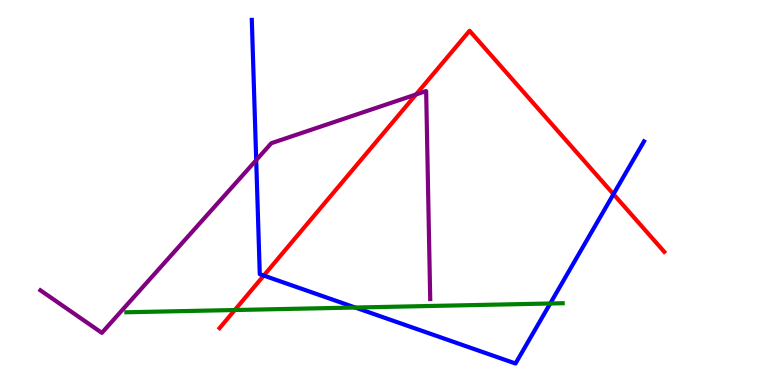[{'lines': ['blue', 'red'], 'intersections': [{'x': 3.4, 'y': 2.84}, {'x': 7.92, 'y': 4.96}]}, {'lines': ['green', 'red'], 'intersections': [{'x': 3.03, 'y': 1.95}]}, {'lines': ['purple', 'red'], 'intersections': [{'x': 5.37, 'y': 7.55}]}, {'lines': ['blue', 'green'], 'intersections': [{'x': 4.58, 'y': 2.01}, {'x': 7.1, 'y': 2.12}]}, {'lines': ['blue', 'purple'], 'intersections': [{'x': 3.31, 'y': 5.84}]}, {'lines': ['green', 'purple'], 'intersections': []}]